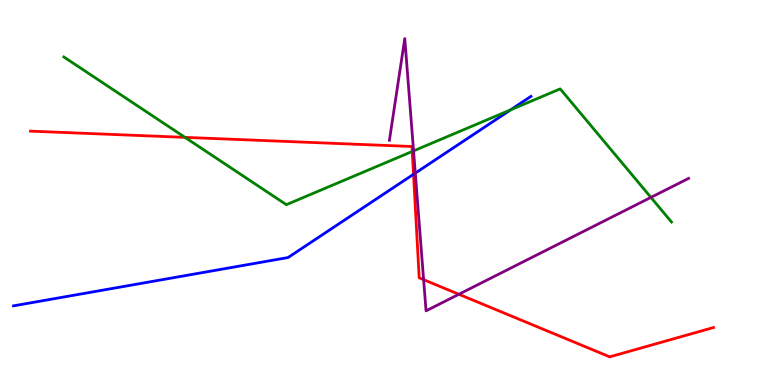[{'lines': ['blue', 'red'], 'intersections': [{'x': 5.34, 'y': 5.47}]}, {'lines': ['green', 'red'], 'intersections': [{'x': 2.39, 'y': 6.43}, {'x': 5.32, 'y': 6.07}]}, {'lines': ['purple', 'red'], 'intersections': [{'x': 5.47, 'y': 2.74}, {'x': 5.92, 'y': 2.36}]}, {'lines': ['blue', 'green'], 'intersections': [{'x': 6.59, 'y': 7.15}]}, {'lines': ['blue', 'purple'], 'intersections': [{'x': 5.36, 'y': 5.5}]}, {'lines': ['green', 'purple'], 'intersections': [{'x': 5.34, 'y': 6.08}, {'x': 8.4, 'y': 4.87}]}]